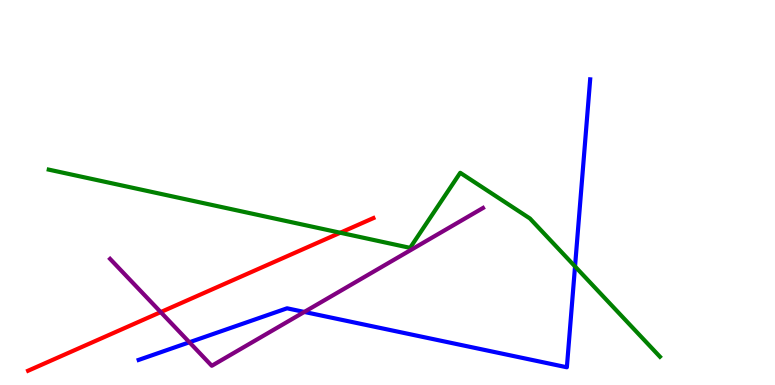[{'lines': ['blue', 'red'], 'intersections': []}, {'lines': ['green', 'red'], 'intersections': [{'x': 4.39, 'y': 3.95}]}, {'lines': ['purple', 'red'], 'intersections': [{'x': 2.07, 'y': 1.89}]}, {'lines': ['blue', 'green'], 'intersections': [{'x': 7.42, 'y': 3.08}]}, {'lines': ['blue', 'purple'], 'intersections': [{'x': 2.44, 'y': 1.11}, {'x': 3.93, 'y': 1.9}]}, {'lines': ['green', 'purple'], 'intersections': []}]